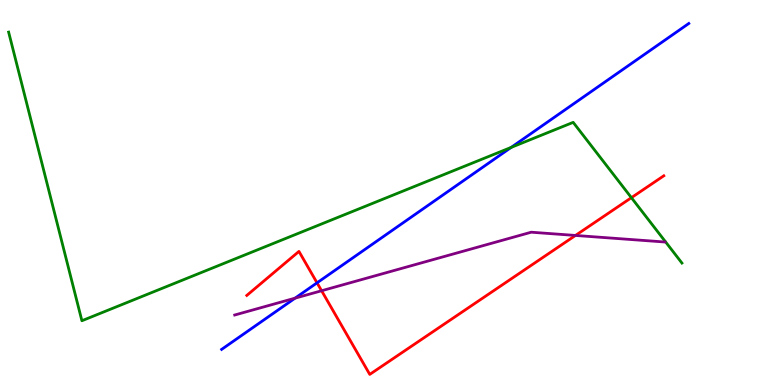[{'lines': ['blue', 'red'], 'intersections': [{'x': 4.09, 'y': 2.65}]}, {'lines': ['green', 'red'], 'intersections': [{'x': 8.15, 'y': 4.87}]}, {'lines': ['purple', 'red'], 'intersections': [{'x': 4.15, 'y': 2.45}, {'x': 7.43, 'y': 3.88}]}, {'lines': ['blue', 'green'], 'intersections': [{'x': 6.6, 'y': 6.17}]}, {'lines': ['blue', 'purple'], 'intersections': [{'x': 3.81, 'y': 2.26}]}, {'lines': ['green', 'purple'], 'intersections': []}]